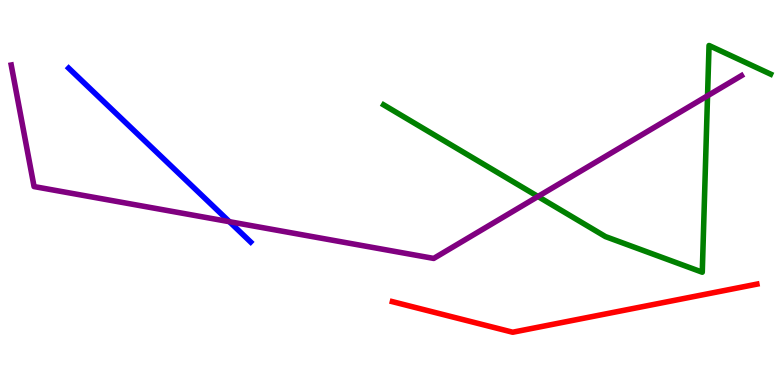[{'lines': ['blue', 'red'], 'intersections': []}, {'lines': ['green', 'red'], 'intersections': []}, {'lines': ['purple', 'red'], 'intersections': []}, {'lines': ['blue', 'green'], 'intersections': []}, {'lines': ['blue', 'purple'], 'intersections': [{'x': 2.96, 'y': 4.24}]}, {'lines': ['green', 'purple'], 'intersections': [{'x': 6.94, 'y': 4.9}, {'x': 9.13, 'y': 7.51}]}]